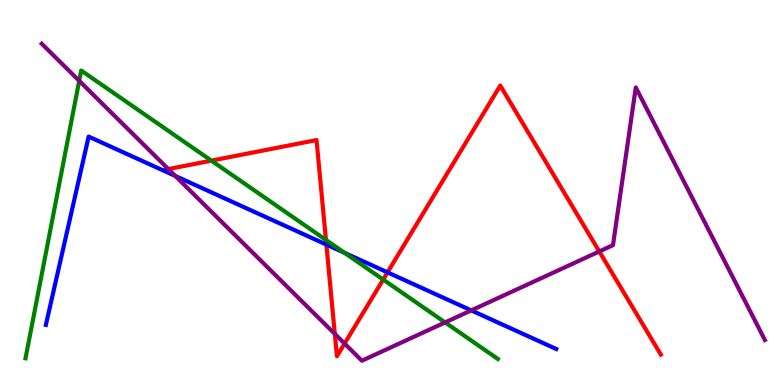[{'lines': ['blue', 'red'], 'intersections': [{'x': 4.21, 'y': 3.65}, {'x': 5.0, 'y': 2.93}]}, {'lines': ['green', 'red'], 'intersections': [{'x': 2.73, 'y': 5.83}, {'x': 4.21, 'y': 3.77}, {'x': 4.94, 'y': 2.74}]}, {'lines': ['purple', 'red'], 'intersections': [{'x': 2.17, 'y': 5.61}, {'x': 4.32, 'y': 1.33}, {'x': 4.45, 'y': 1.08}, {'x': 7.73, 'y': 3.47}]}, {'lines': ['blue', 'green'], 'intersections': [{'x': 4.45, 'y': 3.43}]}, {'lines': ['blue', 'purple'], 'intersections': [{'x': 2.26, 'y': 5.43}, {'x': 6.08, 'y': 1.94}]}, {'lines': ['green', 'purple'], 'intersections': [{'x': 1.02, 'y': 7.9}, {'x': 5.74, 'y': 1.63}]}]